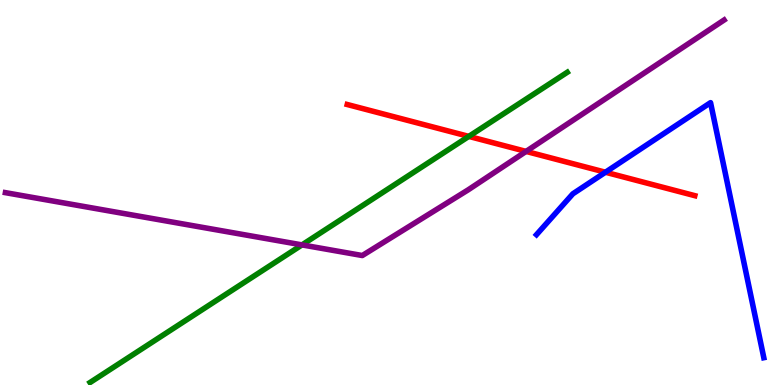[{'lines': ['blue', 'red'], 'intersections': [{'x': 7.81, 'y': 5.53}]}, {'lines': ['green', 'red'], 'intersections': [{'x': 6.05, 'y': 6.46}]}, {'lines': ['purple', 'red'], 'intersections': [{'x': 6.79, 'y': 6.07}]}, {'lines': ['blue', 'green'], 'intersections': []}, {'lines': ['blue', 'purple'], 'intersections': []}, {'lines': ['green', 'purple'], 'intersections': [{'x': 3.9, 'y': 3.64}]}]